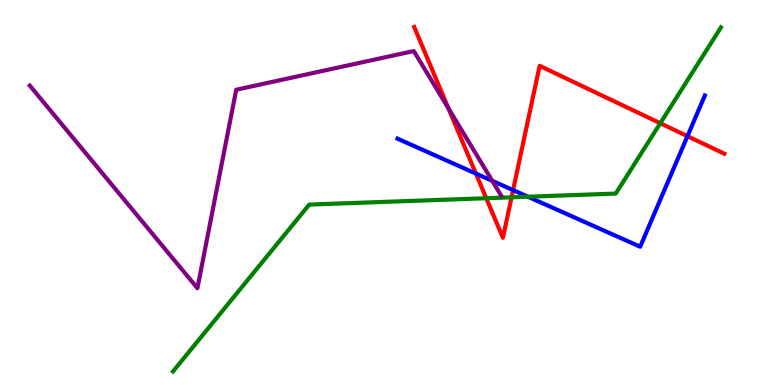[{'lines': ['blue', 'red'], 'intersections': [{'x': 6.14, 'y': 5.49}, {'x': 6.62, 'y': 5.06}, {'x': 8.87, 'y': 6.46}]}, {'lines': ['green', 'red'], 'intersections': [{'x': 6.27, 'y': 4.85}, {'x': 6.6, 'y': 4.87}, {'x': 8.52, 'y': 6.8}]}, {'lines': ['purple', 'red'], 'intersections': [{'x': 5.79, 'y': 7.18}]}, {'lines': ['blue', 'green'], 'intersections': [{'x': 6.81, 'y': 4.89}]}, {'lines': ['blue', 'purple'], 'intersections': [{'x': 6.35, 'y': 5.3}]}, {'lines': ['green', 'purple'], 'intersections': []}]